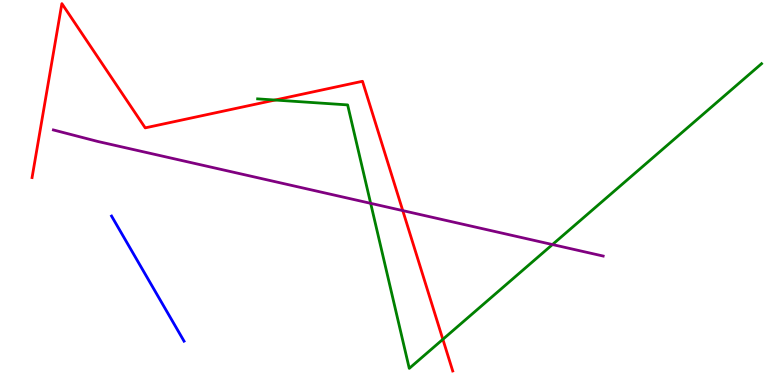[{'lines': ['blue', 'red'], 'intersections': []}, {'lines': ['green', 'red'], 'intersections': [{'x': 3.55, 'y': 7.4}, {'x': 5.71, 'y': 1.19}]}, {'lines': ['purple', 'red'], 'intersections': [{'x': 5.2, 'y': 4.53}]}, {'lines': ['blue', 'green'], 'intersections': []}, {'lines': ['blue', 'purple'], 'intersections': []}, {'lines': ['green', 'purple'], 'intersections': [{'x': 4.78, 'y': 4.72}, {'x': 7.13, 'y': 3.65}]}]